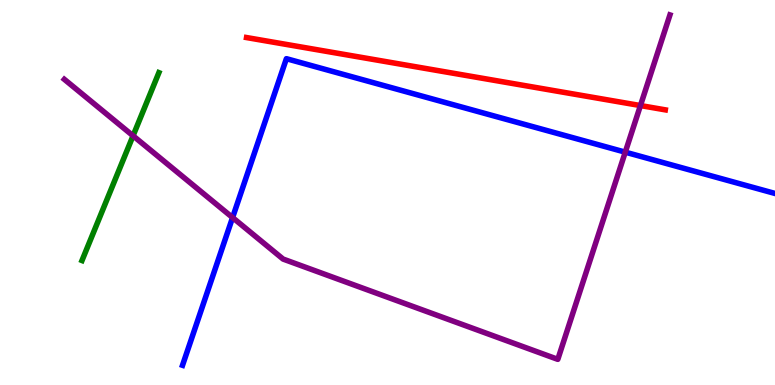[{'lines': ['blue', 'red'], 'intersections': []}, {'lines': ['green', 'red'], 'intersections': []}, {'lines': ['purple', 'red'], 'intersections': [{'x': 8.26, 'y': 7.26}]}, {'lines': ['blue', 'green'], 'intersections': []}, {'lines': ['blue', 'purple'], 'intersections': [{'x': 3.0, 'y': 4.35}, {'x': 8.07, 'y': 6.05}]}, {'lines': ['green', 'purple'], 'intersections': [{'x': 1.72, 'y': 6.47}]}]